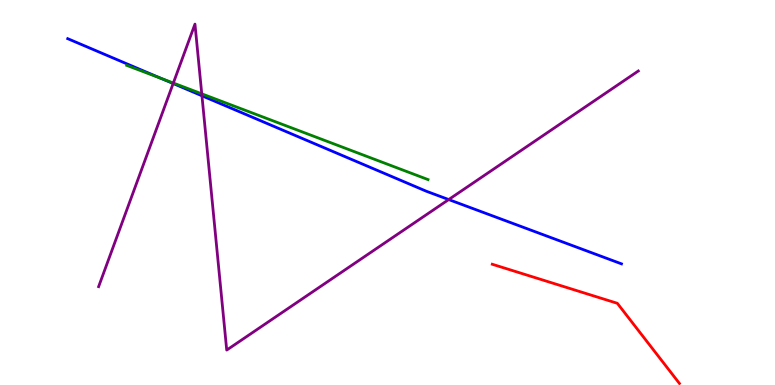[{'lines': ['blue', 'red'], 'intersections': []}, {'lines': ['green', 'red'], 'intersections': []}, {'lines': ['purple', 'red'], 'intersections': []}, {'lines': ['blue', 'green'], 'intersections': [{'x': 2.08, 'y': 7.96}]}, {'lines': ['blue', 'purple'], 'intersections': [{'x': 2.23, 'y': 7.83}, {'x': 2.61, 'y': 7.51}, {'x': 5.79, 'y': 4.82}]}, {'lines': ['green', 'purple'], 'intersections': [{'x': 2.24, 'y': 7.84}, {'x': 2.6, 'y': 7.56}]}]